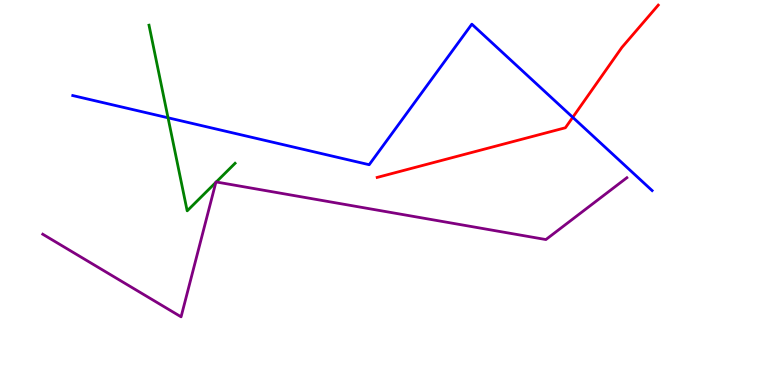[{'lines': ['blue', 'red'], 'intersections': [{'x': 7.39, 'y': 6.95}]}, {'lines': ['green', 'red'], 'intersections': []}, {'lines': ['purple', 'red'], 'intersections': []}, {'lines': ['blue', 'green'], 'intersections': [{'x': 2.17, 'y': 6.94}]}, {'lines': ['blue', 'purple'], 'intersections': []}, {'lines': ['green', 'purple'], 'intersections': [{'x': 2.79, 'y': 5.26}, {'x': 2.79, 'y': 5.27}]}]